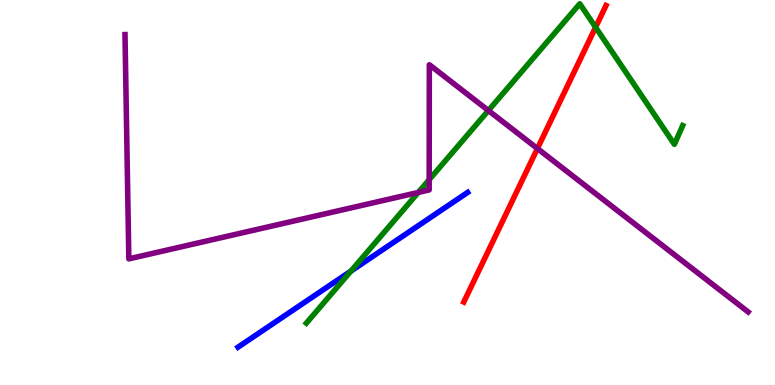[{'lines': ['blue', 'red'], 'intersections': []}, {'lines': ['green', 'red'], 'intersections': [{'x': 7.69, 'y': 9.29}]}, {'lines': ['purple', 'red'], 'intersections': [{'x': 6.93, 'y': 6.14}]}, {'lines': ['blue', 'green'], 'intersections': [{'x': 4.53, 'y': 2.96}]}, {'lines': ['blue', 'purple'], 'intersections': []}, {'lines': ['green', 'purple'], 'intersections': [{'x': 5.4, 'y': 5.0}, {'x': 5.54, 'y': 5.33}, {'x': 6.3, 'y': 7.13}]}]